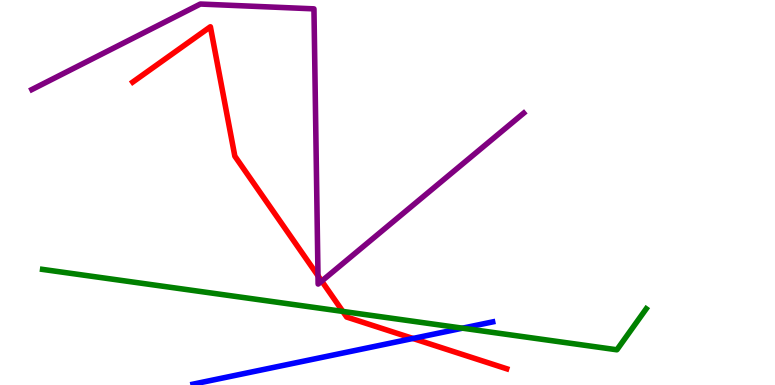[{'lines': ['blue', 'red'], 'intersections': [{'x': 5.33, 'y': 1.21}]}, {'lines': ['green', 'red'], 'intersections': [{'x': 4.42, 'y': 1.91}]}, {'lines': ['purple', 'red'], 'intersections': [{'x': 4.1, 'y': 2.84}, {'x': 4.15, 'y': 2.7}]}, {'lines': ['blue', 'green'], 'intersections': [{'x': 5.97, 'y': 1.48}]}, {'lines': ['blue', 'purple'], 'intersections': []}, {'lines': ['green', 'purple'], 'intersections': []}]